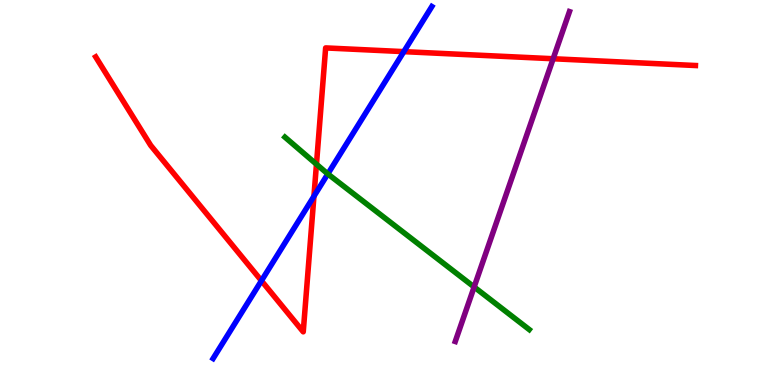[{'lines': ['blue', 'red'], 'intersections': [{'x': 3.37, 'y': 2.71}, {'x': 4.05, 'y': 4.9}, {'x': 5.21, 'y': 8.66}]}, {'lines': ['green', 'red'], 'intersections': [{'x': 4.08, 'y': 5.73}]}, {'lines': ['purple', 'red'], 'intersections': [{'x': 7.14, 'y': 8.47}]}, {'lines': ['blue', 'green'], 'intersections': [{'x': 4.23, 'y': 5.48}]}, {'lines': ['blue', 'purple'], 'intersections': []}, {'lines': ['green', 'purple'], 'intersections': [{'x': 6.12, 'y': 2.55}]}]